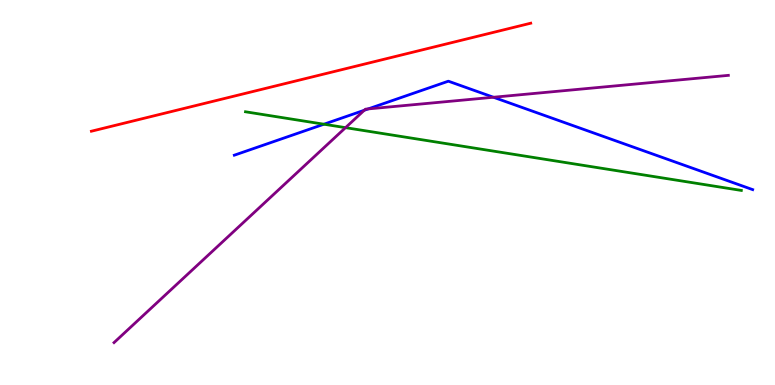[{'lines': ['blue', 'red'], 'intersections': []}, {'lines': ['green', 'red'], 'intersections': []}, {'lines': ['purple', 'red'], 'intersections': []}, {'lines': ['blue', 'green'], 'intersections': [{'x': 4.18, 'y': 6.77}]}, {'lines': ['blue', 'purple'], 'intersections': [{'x': 4.7, 'y': 7.14}, {'x': 4.75, 'y': 7.17}, {'x': 6.37, 'y': 7.47}]}, {'lines': ['green', 'purple'], 'intersections': [{'x': 4.46, 'y': 6.68}]}]